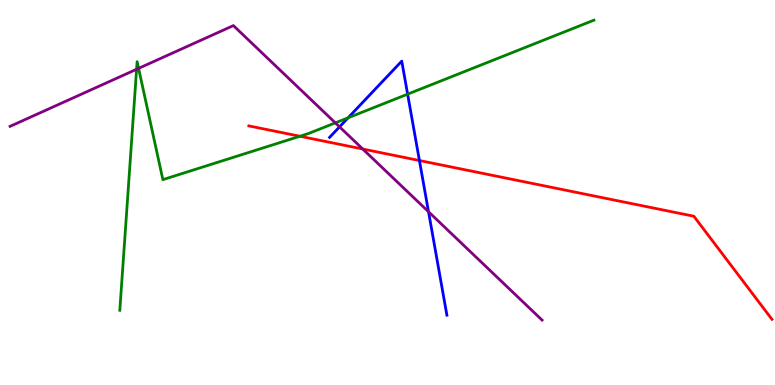[{'lines': ['blue', 'red'], 'intersections': [{'x': 5.41, 'y': 5.83}]}, {'lines': ['green', 'red'], 'intersections': [{'x': 3.87, 'y': 6.46}]}, {'lines': ['purple', 'red'], 'intersections': [{'x': 4.68, 'y': 6.13}]}, {'lines': ['blue', 'green'], 'intersections': [{'x': 4.49, 'y': 6.94}, {'x': 5.26, 'y': 7.55}]}, {'lines': ['blue', 'purple'], 'intersections': [{'x': 4.38, 'y': 6.7}, {'x': 5.53, 'y': 4.5}]}, {'lines': ['green', 'purple'], 'intersections': [{'x': 1.76, 'y': 8.2}, {'x': 1.79, 'y': 8.22}, {'x': 4.33, 'y': 6.81}]}]